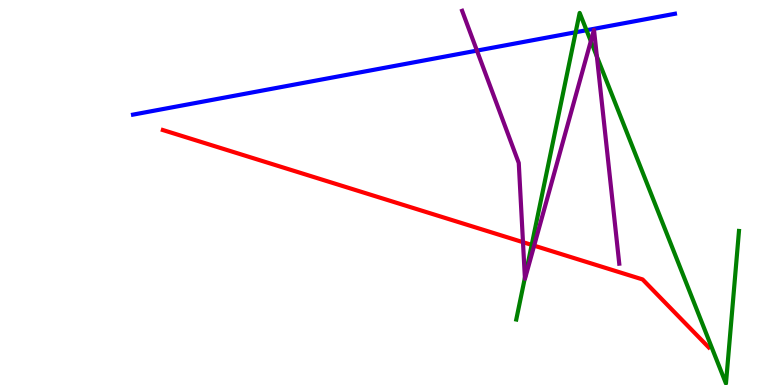[{'lines': ['blue', 'red'], 'intersections': []}, {'lines': ['green', 'red'], 'intersections': [{'x': 6.86, 'y': 3.64}]}, {'lines': ['purple', 'red'], 'intersections': [{'x': 6.75, 'y': 3.71}, {'x': 6.89, 'y': 3.62}]}, {'lines': ['blue', 'green'], 'intersections': [{'x': 7.43, 'y': 9.16}, {'x': 7.57, 'y': 9.21}]}, {'lines': ['blue', 'purple'], 'intersections': [{'x': 6.15, 'y': 8.69}]}, {'lines': ['green', 'purple'], 'intersections': [{'x': 6.77, 'y': 2.78}, {'x': 7.62, 'y': 8.93}, {'x': 7.7, 'y': 8.53}]}]